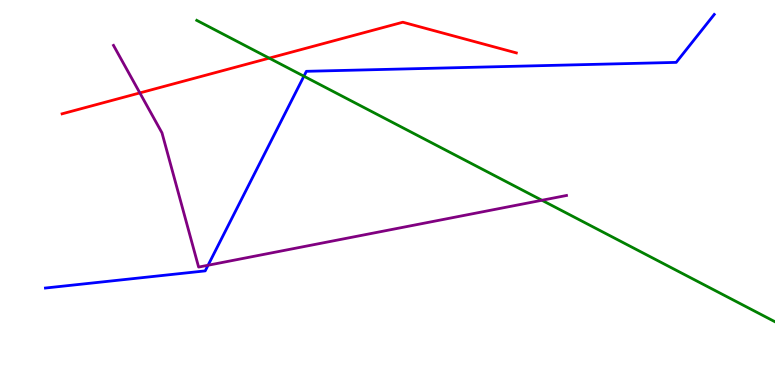[{'lines': ['blue', 'red'], 'intersections': []}, {'lines': ['green', 'red'], 'intersections': [{'x': 3.47, 'y': 8.49}]}, {'lines': ['purple', 'red'], 'intersections': [{'x': 1.8, 'y': 7.59}]}, {'lines': ['blue', 'green'], 'intersections': [{'x': 3.92, 'y': 8.02}]}, {'lines': ['blue', 'purple'], 'intersections': [{'x': 2.68, 'y': 3.11}]}, {'lines': ['green', 'purple'], 'intersections': [{'x': 6.99, 'y': 4.8}]}]